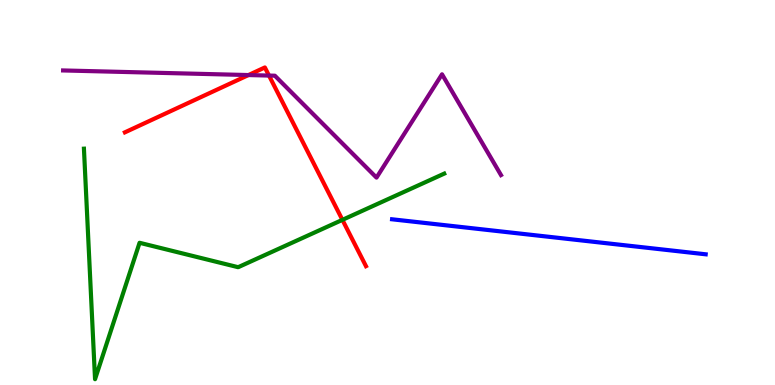[{'lines': ['blue', 'red'], 'intersections': []}, {'lines': ['green', 'red'], 'intersections': [{'x': 4.42, 'y': 4.29}]}, {'lines': ['purple', 'red'], 'intersections': [{'x': 3.21, 'y': 8.05}, {'x': 3.47, 'y': 8.04}]}, {'lines': ['blue', 'green'], 'intersections': []}, {'lines': ['blue', 'purple'], 'intersections': []}, {'lines': ['green', 'purple'], 'intersections': []}]